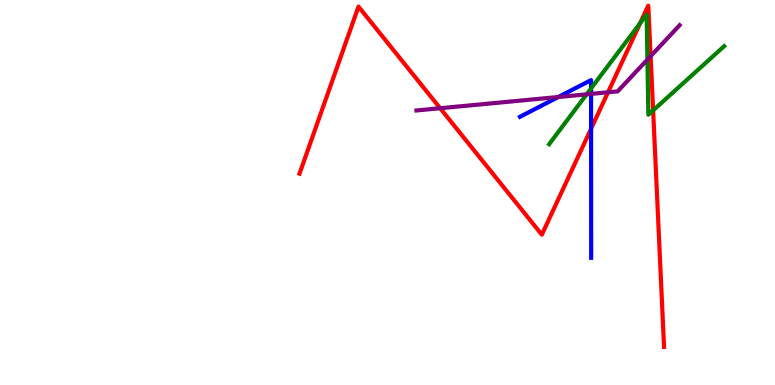[{'lines': ['blue', 'red'], 'intersections': [{'x': 7.63, 'y': 6.66}]}, {'lines': ['green', 'red'], 'intersections': [{'x': 8.26, 'y': 9.4}, {'x': 8.43, 'y': 7.13}]}, {'lines': ['purple', 'red'], 'intersections': [{'x': 5.68, 'y': 7.19}, {'x': 7.85, 'y': 7.6}, {'x': 8.4, 'y': 8.54}]}, {'lines': ['blue', 'green'], 'intersections': [{'x': 7.63, 'y': 7.7}]}, {'lines': ['blue', 'purple'], 'intersections': [{'x': 7.2, 'y': 7.48}, {'x': 7.63, 'y': 7.56}]}, {'lines': ['green', 'purple'], 'intersections': [{'x': 7.57, 'y': 7.55}, {'x': 8.35, 'y': 8.45}]}]